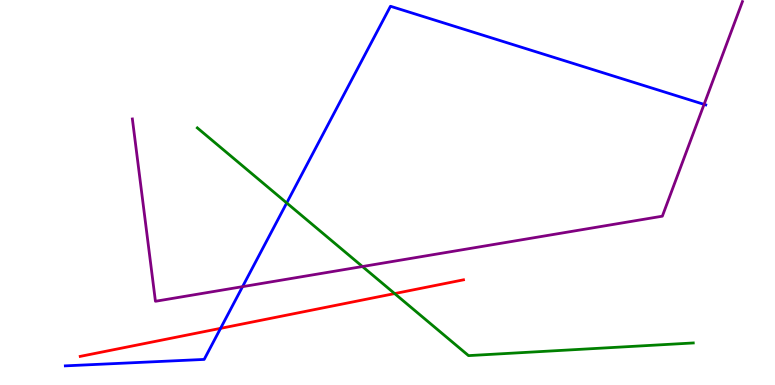[{'lines': ['blue', 'red'], 'intersections': [{'x': 2.85, 'y': 1.47}]}, {'lines': ['green', 'red'], 'intersections': [{'x': 5.09, 'y': 2.37}]}, {'lines': ['purple', 'red'], 'intersections': []}, {'lines': ['blue', 'green'], 'intersections': [{'x': 3.7, 'y': 4.73}]}, {'lines': ['blue', 'purple'], 'intersections': [{'x': 3.13, 'y': 2.55}, {'x': 9.08, 'y': 7.29}]}, {'lines': ['green', 'purple'], 'intersections': [{'x': 4.68, 'y': 3.08}]}]